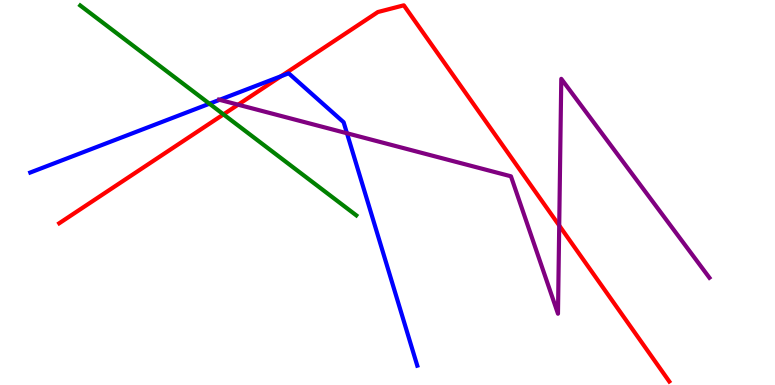[{'lines': ['blue', 'red'], 'intersections': [{'x': 3.63, 'y': 8.02}]}, {'lines': ['green', 'red'], 'intersections': [{'x': 2.88, 'y': 7.03}]}, {'lines': ['purple', 'red'], 'intersections': [{'x': 3.07, 'y': 7.28}, {'x': 7.22, 'y': 4.14}]}, {'lines': ['blue', 'green'], 'intersections': [{'x': 2.7, 'y': 7.31}]}, {'lines': ['blue', 'purple'], 'intersections': [{'x': 2.83, 'y': 7.41}, {'x': 4.48, 'y': 6.54}]}, {'lines': ['green', 'purple'], 'intersections': []}]